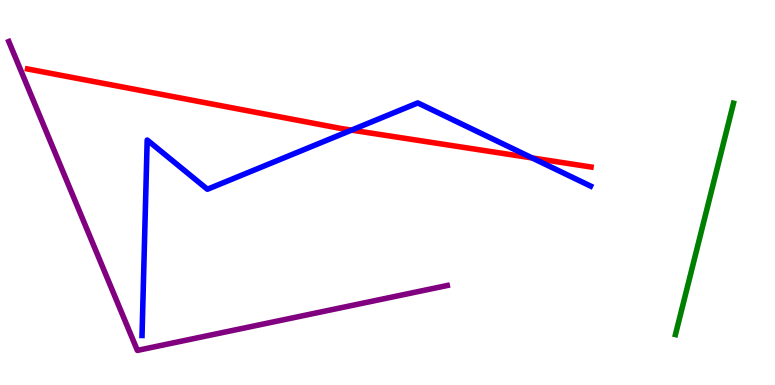[{'lines': ['blue', 'red'], 'intersections': [{'x': 4.54, 'y': 6.62}, {'x': 6.87, 'y': 5.9}]}, {'lines': ['green', 'red'], 'intersections': []}, {'lines': ['purple', 'red'], 'intersections': []}, {'lines': ['blue', 'green'], 'intersections': []}, {'lines': ['blue', 'purple'], 'intersections': []}, {'lines': ['green', 'purple'], 'intersections': []}]